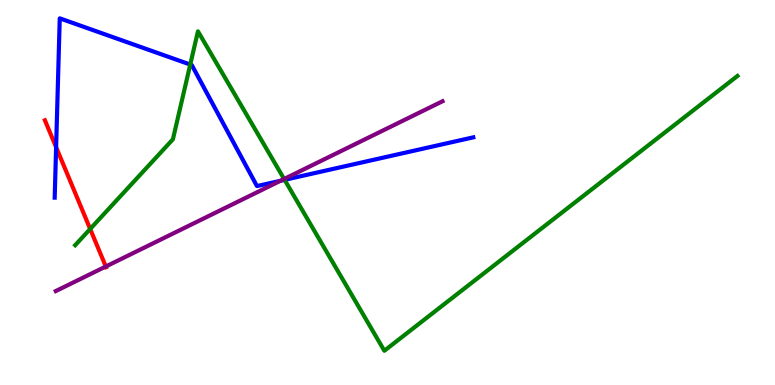[{'lines': ['blue', 'red'], 'intersections': [{'x': 0.724, 'y': 6.18}]}, {'lines': ['green', 'red'], 'intersections': [{'x': 1.16, 'y': 4.05}]}, {'lines': ['purple', 'red'], 'intersections': [{'x': 1.37, 'y': 3.08}]}, {'lines': ['blue', 'green'], 'intersections': [{'x': 2.45, 'y': 8.32}, {'x': 3.67, 'y': 5.33}]}, {'lines': ['blue', 'purple'], 'intersections': [{'x': 3.62, 'y': 5.3}]}, {'lines': ['green', 'purple'], 'intersections': [{'x': 3.67, 'y': 5.35}]}]